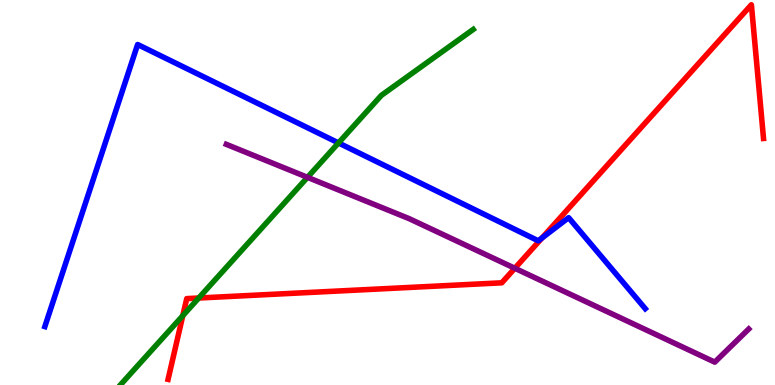[{'lines': ['blue', 'red'], 'intersections': [{'x': 6.99, 'y': 3.82}]}, {'lines': ['green', 'red'], 'intersections': [{'x': 2.36, 'y': 1.8}, {'x': 2.56, 'y': 2.26}]}, {'lines': ['purple', 'red'], 'intersections': [{'x': 6.64, 'y': 3.03}]}, {'lines': ['blue', 'green'], 'intersections': [{'x': 4.37, 'y': 6.29}]}, {'lines': ['blue', 'purple'], 'intersections': []}, {'lines': ['green', 'purple'], 'intersections': [{'x': 3.97, 'y': 5.39}]}]